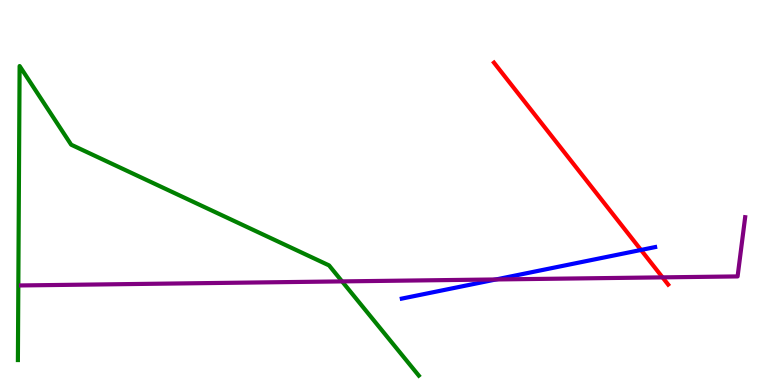[{'lines': ['blue', 'red'], 'intersections': [{'x': 8.27, 'y': 3.51}]}, {'lines': ['green', 'red'], 'intersections': []}, {'lines': ['purple', 'red'], 'intersections': [{'x': 8.55, 'y': 2.8}]}, {'lines': ['blue', 'green'], 'intersections': []}, {'lines': ['blue', 'purple'], 'intersections': [{'x': 6.4, 'y': 2.74}]}, {'lines': ['green', 'purple'], 'intersections': [{'x': 4.41, 'y': 2.69}]}]